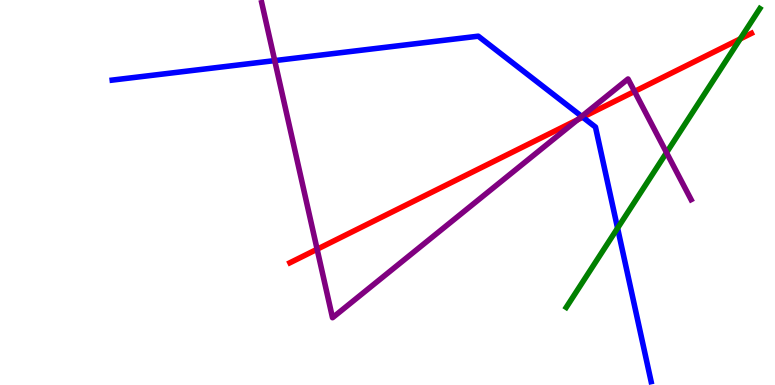[{'lines': ['blue', 'red'], 'intersections': [{'x': 7.52, 'y': 6.96}]}, {'lines': ['green', 'red'], 'intersections': [{'x': 9.55, 'y': 8.99}]}, {'lines': ['purple', 'red'], 'intersections': [{'x': 4.09, 'y': 3.53}, {'x': 7.45, 'y': 6.89}, {'x': 8.19, 'y': 7.62}]}, {'lines': ['blue', 'green'], 'intersections': [{'x': 7.97, 'y': 4.07}]}, {'lines': ['blue', 'purple'], 'intersections': [{'x': 3.54, 'y': 8.43}, {'x': 7.51, 'y': 6.98}]}, {'lines': ['green', 'purple'], 'intersections': [{'x': 8.6, 'y': 6.04}]}]